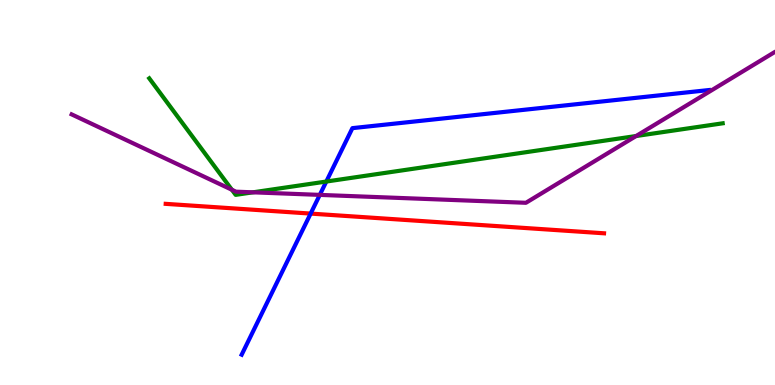[{'lines': ['blue', 'red'], 'intersections': [{'x': 4.01, 'y': 4.45}]}, {'lines': ['green', 'red'], 'intersections': []}, {'lines': ['purple', 'red'], 'intersections': []}, {'lines': ['blue', 'green'], 'intersections': [{'x': 4.21, 'y': 5.28}]}, {'lines': ['blue', 'purple'], 'intersections': [{'x': 4.13, 'y': 4.94}]}, {'lines': ['green', 'purple'], 'intersections': [{'x': 2.99, 'y': 5.07}, {'x': 3.26, 'y': 5.0}, {'x': 8.21, 'y': 6.47}]}]